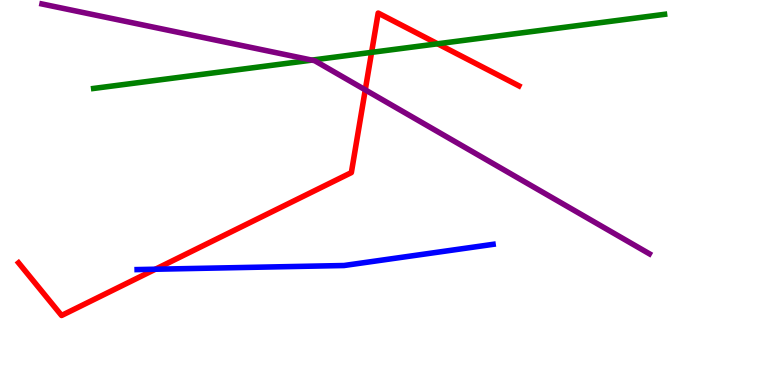[{'lines': ['blue', 'red'], 'intersections': [{'x': 2.0, 'y': 3.01}]}, {'lines': ['green', 'red'], 'intersections': [{'x': 4.79, 'y': 8.64}, {'x': 5.65, 'y': 8.86}]}, {'lines': ['purple', 'red'], 'intersections': [{'x': 4.71, 'y': 7.67}]}, {'lines': ['blue', 'green'], 'intersections': []}, {'lines': ['blue', 'purple'], 'intersections': []}, {'lines': ['green', 'purple'], 'intersections': [{'x': 4.02, 'y': 8.44}]}]